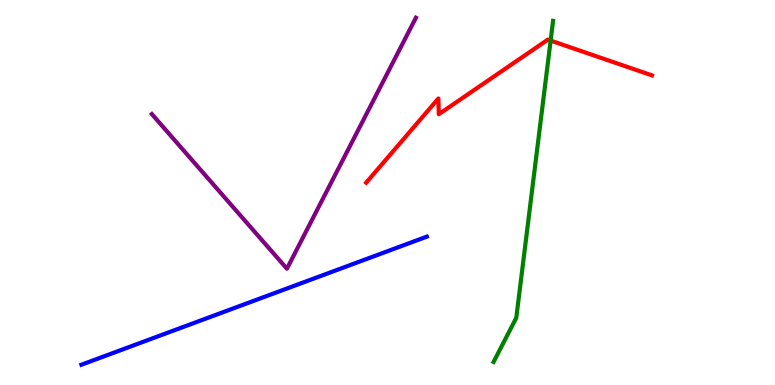[{'lines': ['blue', 'red'], 'intersections': []}, {'lines': ['green', 'red'], 'intersections': [{'x': 7.1, 'y': 8.95}]}, {'lines': ['purple', 'red'], 'intersections': []}, {'lines': ['blue', 'green'], 'intersections': []}, {'lines': ['blue', 'purple'], 'intersections': []}, {'lines': ['green', 'purple'], 'intersections': []}]